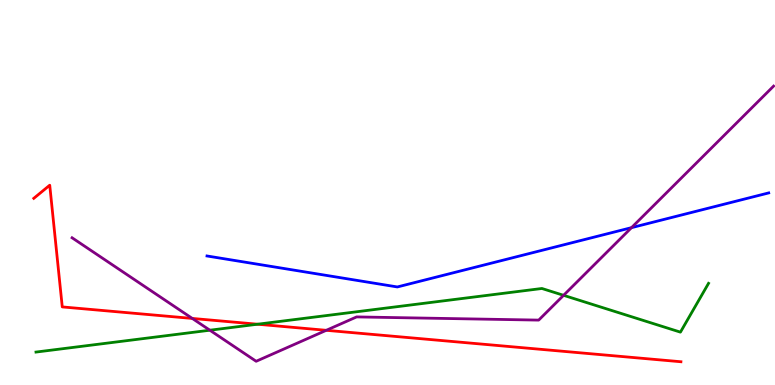[{'lines': ['blue', 'red'], 'intersections': []}, {'lines': ['green', 'red'], 'intersections': [{'x': 3.32, 'y': 1.58}]}, {'lines': ['purple', 'red'], 'intersections': [{'x': 2.48, 'y': 1.73}, {'x': 4.21, 'y': 1.42}]}, {'lines': ['blue', 'green'], 'intersections': []}, {'lines': ['blue', 'purple'], 'intersections': [{'x': 8.15, 'y': 4.09}]}, {'lines': ['green', 'purple'], 'intersections': [{'x': 2.71, 'y': 1.42}, {'x': 7.27, 'y': 2.33}]}]